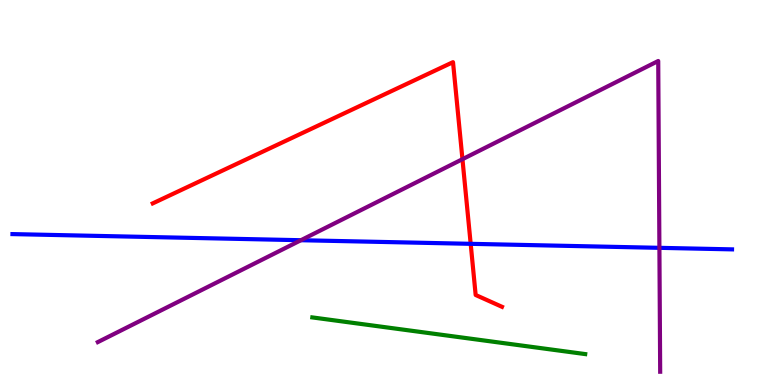[{'lines': ['blue', 'red'], 'intersections': [{'x': 6.07, 'y': 3.67}]}, {'lines': ['green', 'red'], 'intersections': []}, {'lines': ['purple', 'red'], 'intersections': [{'x': 5.97, 'y': 5.87}]}, {'lines': ['blue', 'green'], 'intersections': []}, {'lines': ['blue', 'purple'], 'intersections': [{'x': 3.88, 'y': 3.76}, {'x': 8.51, 'y': 3.56}]}, {'lines': ['green', 'purple'], 'intersections': []}]